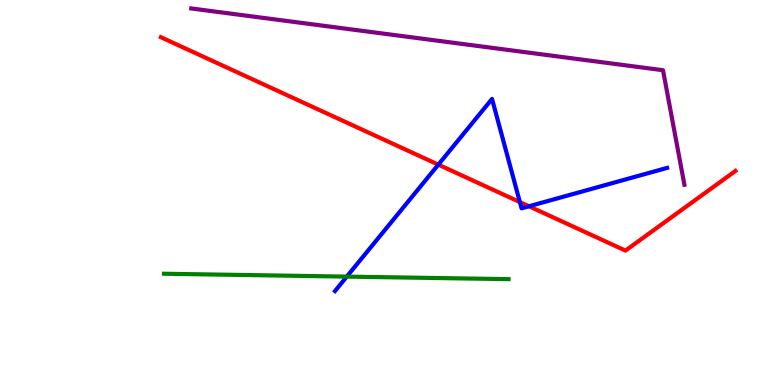[{'lines': ['blue', 'red'], 'intersections': [{'x': 5.66, 'y': 5.72}, {'x': 6.71, 'y': 4.75}, {'x': 6.83, 'y': 4.64}]}, {'lines': ['green', 'red'], 'intersections': []}, {'lines': ['purple', 'red'], 'intersections': []}, {'lines': ['blue', 'green'], 'intersections': [{'x': 4.47, 'y': 2.82}]}, {'lines': ['blue', 'purple'], 'intersections': []}, {'lines': ['green', 'purple'], 'intersections': []}]